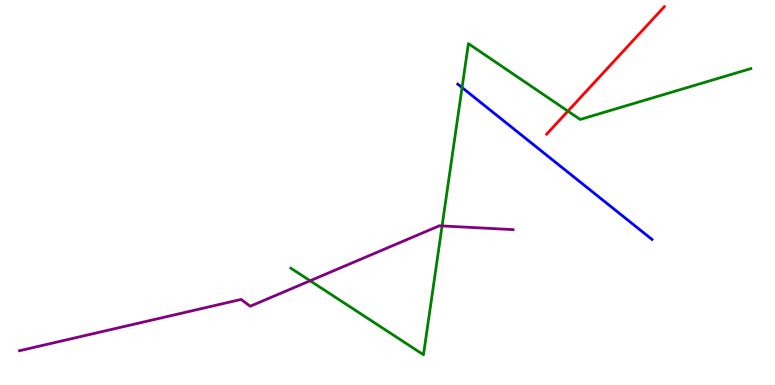[{'lines': ['blue', 'red'], 'intersections': []}, {'lines': ['green', 'red'], 'intersections': [{'x': 7.33, 'y': 7.11}]}, {'lines': ['purple', 'red'], 'intersections': []}, {'lines': ['blue', 'green'], 'intersections': [{'x': 5.96, 'y': 7.73}]}, {'lines': ['blue', 'purple'], 'intersections': []}, {'lines': ['green', 'purple'], 'intersections': [{'x': 4.0, 'y': 2.71}, {'x': 5.7, 'y': 4.13}]}]